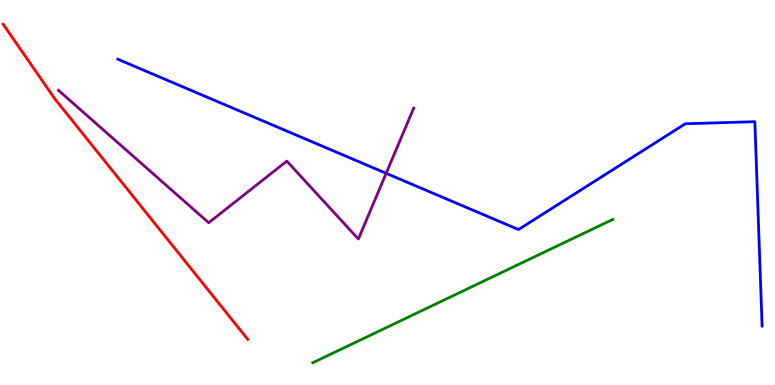[{'lines': ['blue', 'red'], 'intersections': []}, {'lines': ['green', 'red'], 'intersections': []}, {'lines': ['purple', 'red'], 'intersections': []}, {'lines': ['blue', 'green'], 'intersections': []}, {'lines': ['blue', 'purple'], 'intersections': [{'x': 4.98, 'y': 5.5}]}, {'lines': ['green', 'purple'], 'intersections': []}]